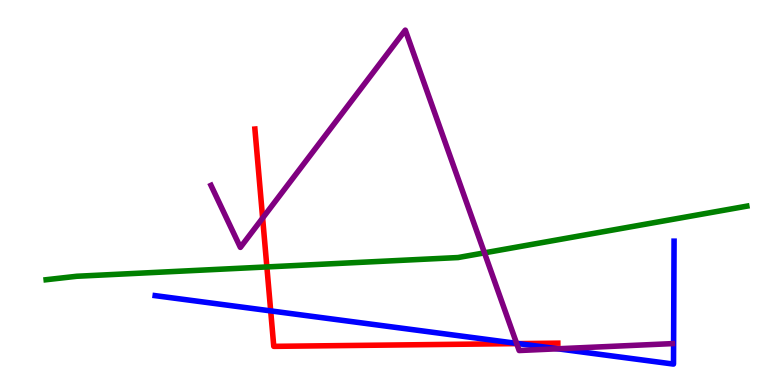[{'lines': ['blue', 'red'], 'intersections': [{'x': 3.49, 'y': 1.92}, {'x': 6.69, 'y': 1.08}]}, {'lines': ['green', 'red'], 'intersections': [{'x': 3.44, 'y': 3.07}]}, {'lines': ['purple', 'red'], 'intersections': [{'x': 3.39, 'y': 4.34}, {'x': 6.67, 'y': 1.07}]}, {'lines': ['blue', 'green'], 'intersections': []}, {'lines': ['blue', 'purple'], 'intersections': [{'x': 6.67, 'y': 1.08}, {'x': 7.2, 'y': 0.941}]}, {'lines': ['green', 'purple'], 'intersections': [{'x': 6.25, 'y': 3.43}]}]